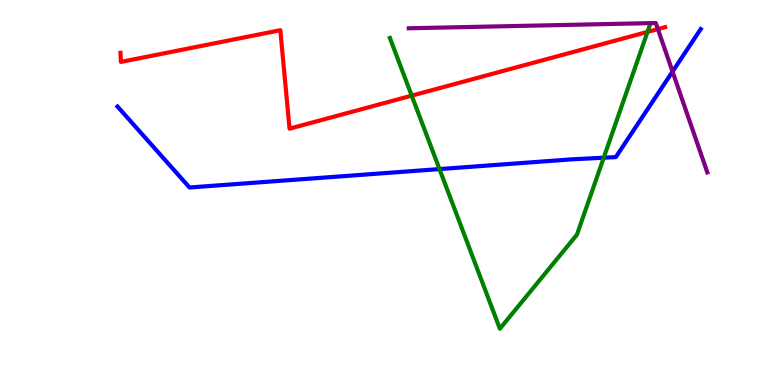[{'lines': ['blue', 'red'], 'intersections': []}, {'lines': ['green', 'red'], 'intersections': [{'x': 5.31, 'y': 7.52}, {'x': 8.35, 'y': 9.17}]}, {'lines': ['purple', 'red'], 'intersections': [{'x': 8.49, 'y': 9.24}]}, {'lines': ['blue', 'green'], 'intersections': [{'x': 5.67, 'y': 5.61}, {'x': 7.79, 'y': 5.9}]}, {'lines': ['blue', 'purple'], 'intersections': [{'x': 8.68, 'y': 8.14}]}, {'lines': ['green', 'purple'], 'intersections': []}]